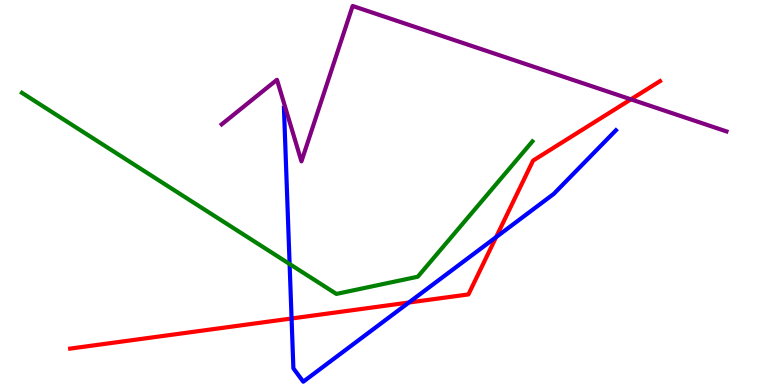[{'lines': ['blue', 'red'], 'intersections': [{'x': 3.76, 'y': 1.73}, {'x': 5.28, 'y': 2.14}, {'x': 6.4, 'y': 3.84}]}, {'lines': ['green', 'red'], 'intersections': []}, {'lines': ['purple', 'red'], 'intersections': [{'x': 8.14, 'y': 7.42}]}, {'lines': ['blue', 'green'], 'intersections': [{'x': 3.74, 'y': 3.14}]}, {'lines': ['blue', 'purple'], 'intersections': []}, {'lines': ['green', 'purple'], 'intersections': []}]